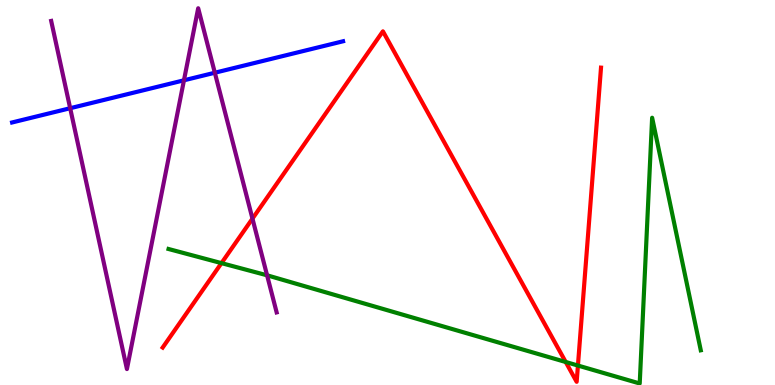[{'lines': ['blue', 'red'], 'intersections': []}, {'lines': ['green', 'red'], 'intersections': [{'x': 2.86, 'y': 3.17}, {'x': 7.3, 'y': 0.598}, {'x': 7.46, 'y': 0.505}]}, {'lines': ['purple', 'red'], 'intersections': [{'x': 3.26, 'y': 4.32}]}, {'lines': ['blue', 'green'], 'intersections': []}, {'lines': ['blue', 'purple'], 'intersections': [{'x': 0.905, 'y': 7.19}, {'x': 2.37, 'y': 7.91}, {'x': 2.77, 'y': 8.11}]}, {'lines': ['green', 'purple'], 'intersections': [{'x': 3.45, 'y': 2.85}]}]